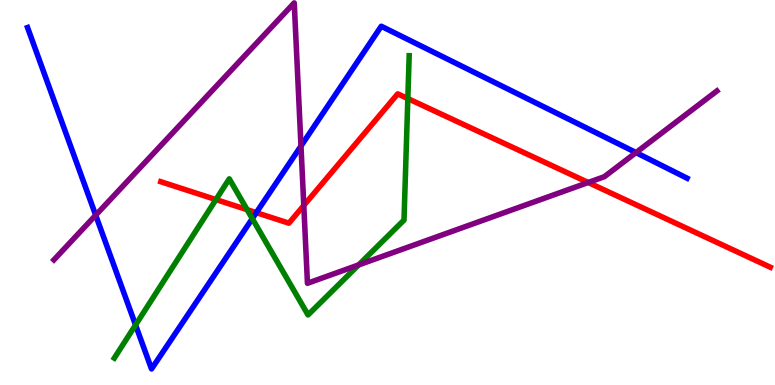[{'lines': ['blue', 'red'], 'intersections': [{'x': 3.31, 'y': 4.48}]}, {'lines': ['green', 'red'], 'intersections': [{'x': 2.79, 'y': 4.82}, {'x': 3.19, 'y': 4.55}, {'x': 5.26, 'y': 7.44}]}, {'lines': ['purple', 'red'], 'intersections': [{'x': 3.92, 'y': 4.66}, {'x': 7.59, 'y': 5.26}]}, {'lines': ['blue', 'green'], 'intersections': [{'x': 1.75, 'y': 1.56}, {'x': 3.26, 'y': 4.32}]}, {'lines': ['blue', 'purple'], 'intersections': [{'x': 1.23, 'y': 4.41}, {'x': 3.88, 'y': 6.21}, {'x': 8.21, 'y': 6.04}]}, {'lines': ['green', 'purple'], 'intersections': [{'x': 4.63, 'y': 3.12}]}]